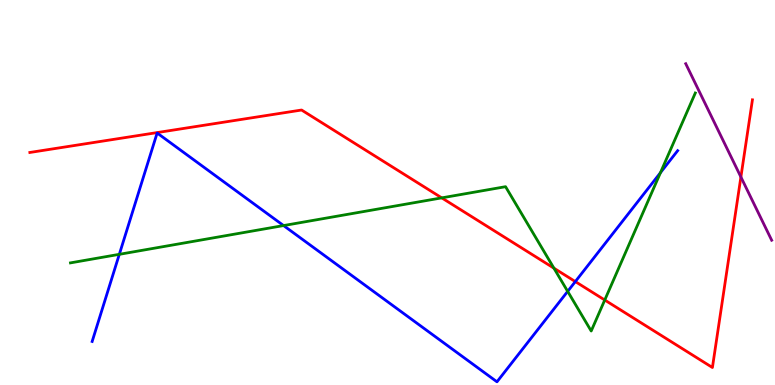[{'lines': ['blue', 'red'], 'intersections': [{'x': 7.42, 'y': 2.69}]}, {'lines': ['green', 'red'], 'intersections': [{'x': 5.7, 'y': 4.86}, {'x': 7.15, 'y': 3.03}, {'x': 7.8, 'y': 2.21}]}, {'lines': ['purple', 'red'], 'intersections': [{'x': 9.56, 'y': 5.4}]}, {'lines': ['blue', 'green'], 'intersections': [{'x': 1.54, 'y': 3.39}, {'x': 3.66, 'y': 4.14}, {'x': 7.32, 'y': 2.43}, {'x': 8.52, 'y': 5.51}]}, {'lines': ['blue', 'purple'], 'intersections': []}, {'lines': ['green', 'purple'], 'intersections': []}]